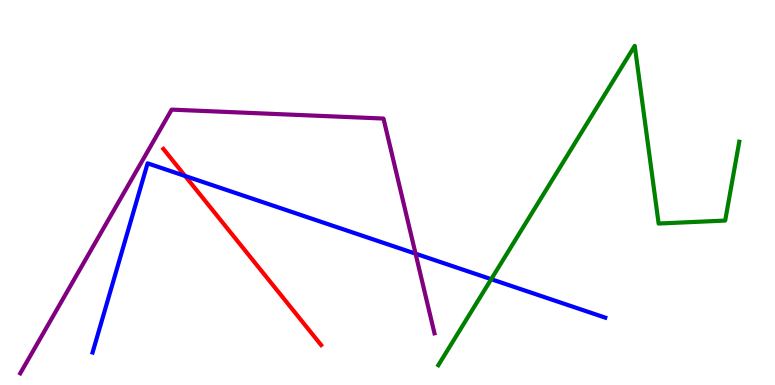[{'lines': ['blue', 'red'], 'intersections': [{'x': 2.39, 'y': 5.43}]}, {'lines': ['green', 'red'], 'intersections': []}, {'lines': ['purple', 'red'], 'intersections': []}, {'lines': ['blue', 'green'], 'intersections': [{'x': 6.34, 'y': 2.75}]}, {'lines': ['blue', 'purple'], 'intersections': [{'x': 5.36, 'y': 3.41}]}, {'lines': ['green', 'purple'], 'intersections': []}]